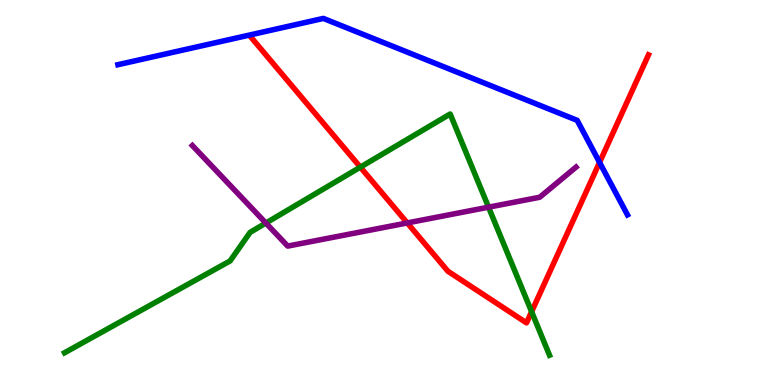[{'lines': ['blue', 'red'], 'intersections': [{'x': 7.74, 'y': 5.78}]}, {'lines': ['green', 'red'], 'intersections': [{'x': 4.65, 'y': 5.66}, {'x': 6.86, 'y': 1.9}]}, {'lines': ['purple', 'red'], 'intersections': [{'x': 5.26, 'y': 4.21}]}, {'lines': ['blue', 'green'], 'intersections': []}, {'lines': ['blue', 'purple'], 'intersections': []}, {'lines': ['green', 'purple'], 'intersections': [{'x': 3.43, 'y': 4.21}, {'x': 6.3, 'y': 4.62}]}]